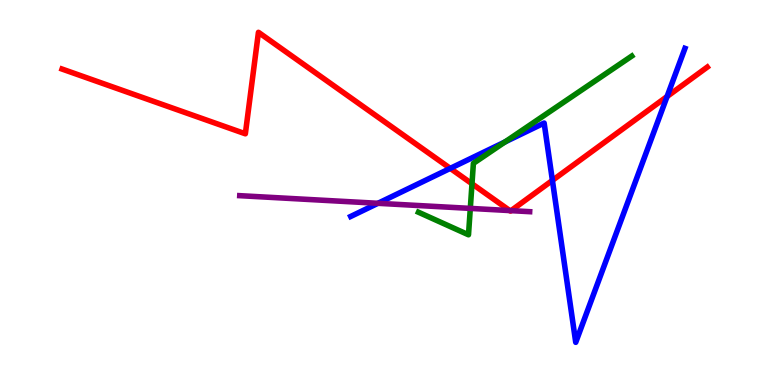[{'lines': ['blue', 'red'], 'intersections': [{'x': 5.81, 'y': 5.63}, {'x': 7.13, 'y': 5.31}, {'x': 8.61, 'y': 7.49}]}, {'lines': ['green', 'red'], 'intersections': [{'x': 6.09, 'y': 5.23}]}, {'lines': ['purple', 'red'], 'intersections': [{'x': 6.58, 'y': 4.53}, {'x': 6.59, 'y': 4.53}]}, {'lines': ['blue', 'green'], 'intersections': [{'x': 6.52, 'y': 6.31}]}, {'lines': ['blue', 'purple'], 'intersections': [{'x': 4.88, 'y': 4.72}]}, {'lines': ['green', 'purple'], 'intersections': [{'x': 6.07, 'y': 4.59}]}]